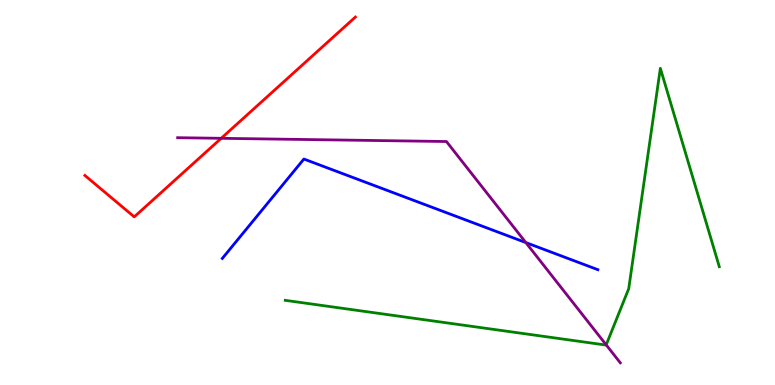[{'lines': ['blue', 'red'], 'intersections': []}, {'lines': ['green', 'red'], 'intersections': []}, {'lines': ['purple', 'red'], 'intersections': [{'x': 2.85, 'y': 6.41}]}, {'lines': ['blue', 'green'], 'intersections': []}, {'lines': ['blue', 'purple'], 'intersections': [{'x': 6.78, 'y': 3.7}]}, {'lines': ['green', 'purple'], 'intersections': [{'x': 7.82, 'y': 1.04}]}]